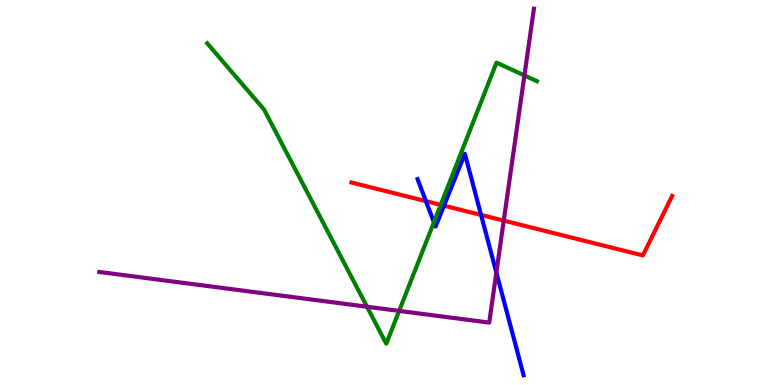[{'lines': ['blue', 'red'], 'intersections': [{'x': 5.5, 'y': 4.78}, {'x': 5.73, 'y': 4.66}, {'x': 6.21, 'y': 4.42}]}, {'lines': ['green', 'red'], 'intersections': [{'x': 5.69, 'y': 4.68}]}, {'lines': ['purple', 'red'], 'intersections': [{'x': 6.5, 'y': 4.27}]}, {'lines': ['blue', 'green'], 'intersections': [{'x': 5.6, 'y': 4.23}]}, {'lines': ['blue', 'purple'], 'intersections': [{'x': 6.4, 'y': 2.92}]}, {'lines': ['green', 'purple'], 'intersections': [{'x': 4.74, 'y': 2.03}, {'x': 5.15, 'y': 1.92}, {'x': 6.77, 'y': 8.04}]}]